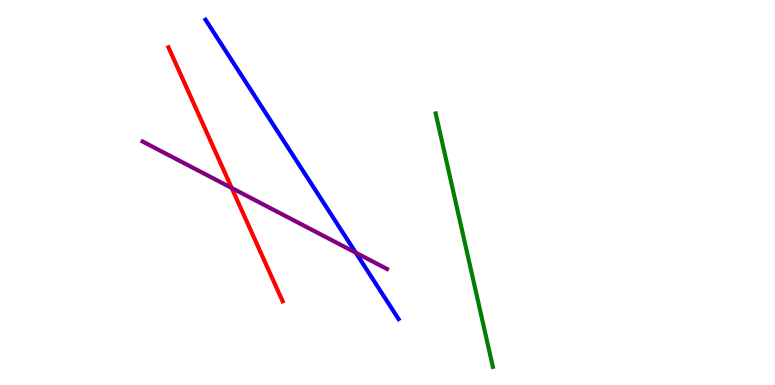[{'lines': ['blue', 'red'], 'intersections': []}, {'lines': ['green', 'red'], 'intersections': []}, {'lines': ['purple', 'red'], 'intersections': [{'x': 2.99, 'y': 5.12}]}, {'lines': ['blue', 'green'], 'intersections': []}, {'lines': ['blue', 'purple'], 'intersections': [{'x': 4.59, 'y': 3.44}]}, {'lines': ['green', 'purple'], 'intersections': []}]